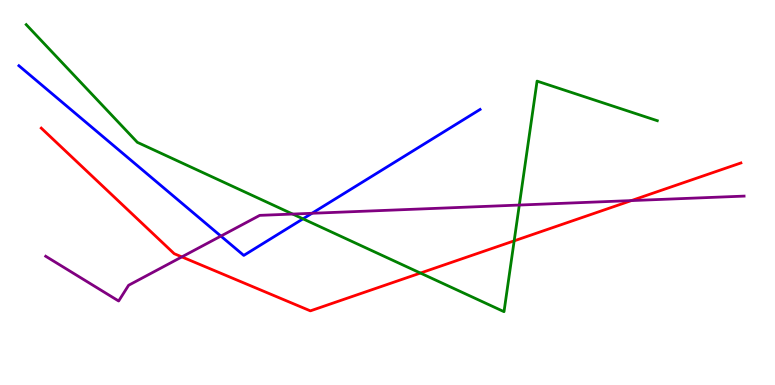[{'lines': ['blue', 'red'], 'intersections': []}, {'lines': ['green', 'red'], 'intersections': [{'x': 5.42, 'y': 2.91}, {'x': 6.63, 'y': 3.74}]}, {'lines': ['purple', 'red'], 'intersections': [{'x': 2.35, 'y': 3.33}, {'x': 8.15, 'y': 4.79}]}, {'lines': ['blue', 'green'], 'intersections': [{'x': 3.91, 'y': 4.32}]}, {'lines': ['blue', 'purple'], 'intersections': [{'x': 2.85, 'y': 3.87}, {'x': 4.03, 'y': 4.46}]}, {'lines': ['green', 'purple'], 'intersections': [{'x': 3.78, 'y': 4.44}, {'x': 6.7, 'y': 4.67}]}]